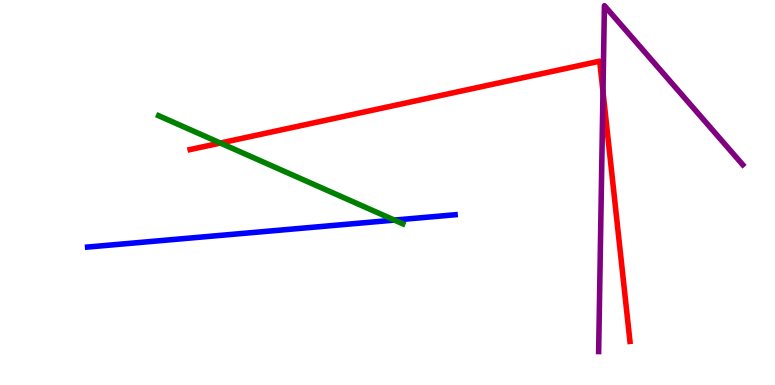[{'lines': ['blue', 'red'], 'intersections': []}, {'lines': ['green', 'red'], 'intersections': [{'x': 2.84, 'y': 6.28}]}, {'lines': ['purple', 'red'], 'intersections': [{'x': 7.78, 'y': 7.62}]}, {'lines': ['blue', 'green'], 'intersections': [{'x': 5.09, 'y': 4.28}]}, {'lines': ['blue', 'purple'], 'intersections': []}, {'lines': ['green', 'purple'], 'intersections': []}]